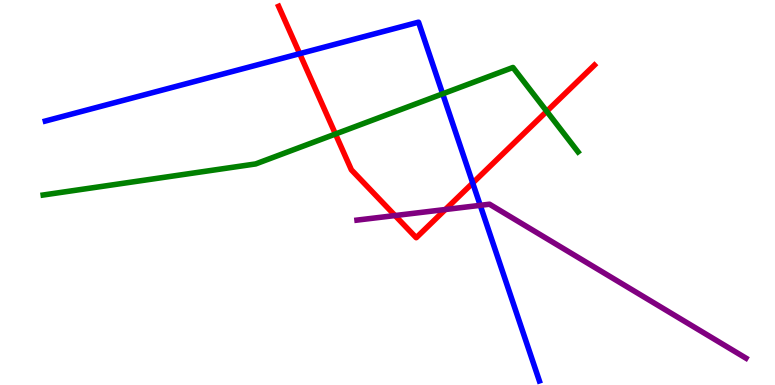[{'lines': ['blue', 'red'], 'intersections': [{'x': 3.87, 'y': 8.61}, {'x': 6.1, 'y': 5.25}]}, {'lines': ['green', 'red'], 'intersections': [{'x': 4.33, 'y': 6.52}, {'x': 7.05, 'y': 7.11}]}, {'lines': ['purple', 'red'], 'intersections': [{'x': 5.1, 'y': 4.4}, {'x': 5.75, 'y': 4.56}]}, {'lines': ['blue', 'green'], 'intersections': [{'x': 5.71, 'y': 7.56}]}, {'lines': ['blue', 'purple'], 'intersections': [{'x': 6.2, 'y': 4.67}]}, {'lines': ['green', 'purple'], 'intersections': []}]